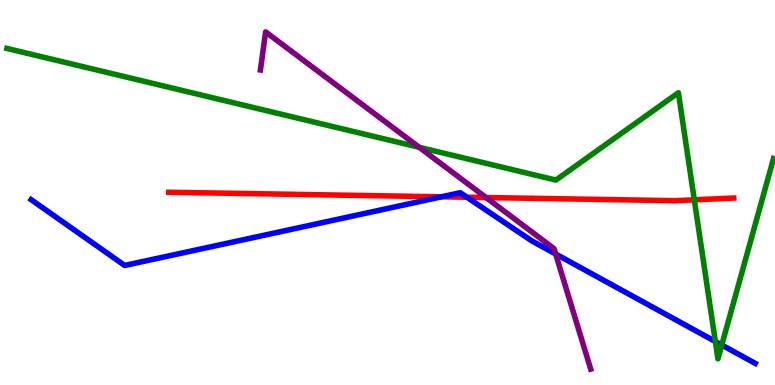[{'lines': ['blue', 'red'], 'intersections': [{'x': 5.7, 'y': 4.89}, {'x': 6.02, 'y': 4.88}]}, {'lines': ['green', 'red'], 'intersections': [{'x': 8.96, 'y': 4.81}]}, {'lines': ['purple', 'red'], 'intersections': [{'x': 6.27, 'y': 4.87}]}, {'lines': ['blue', 'green'], 'intersections': [{'x': 9.23, 'y': 1.13}, {'x': 9.31, 'y': 1.04}]}, {'lines': ['blue', 'purple'], 'intersections': [{'x': 7.17, 'y': 3.4}]}, {'lines': ['green', 'purple'], 'intersections': [{'x': 5.41, 'y': 6.17}]}]